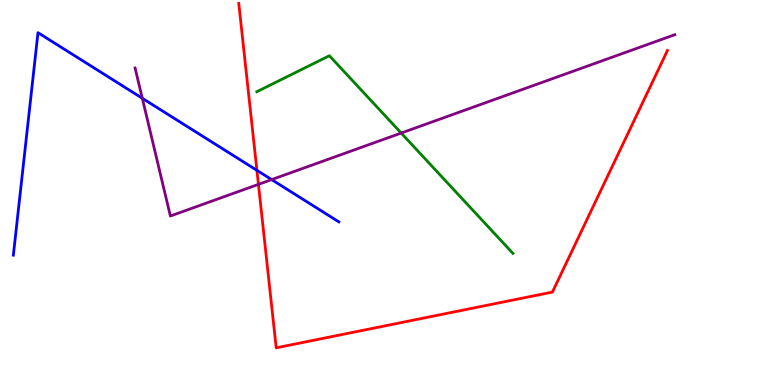[{'lines': ['blue', 'red'], 'intersections': [{'x': 3.32, 'y': 5.58}]}, {'lines': ['green', 'red'], 'intersections': []}, {'lines': ['purple', 'red'], 'intersections': [{'x': 3.33, 'y': 5.21}]}, {'lines': ['blue', 'green'], 'intersections': []}, {'lines': ['blue', 'purple'], 'intersections': [{'x': 1.84, 'y': 7.45}, {'x': 3.51, 'y': 5.33}]}, {'lines': ['green', 'purple'], 'intersections': [{'x': 5.18, 'y': 6.54}]}]